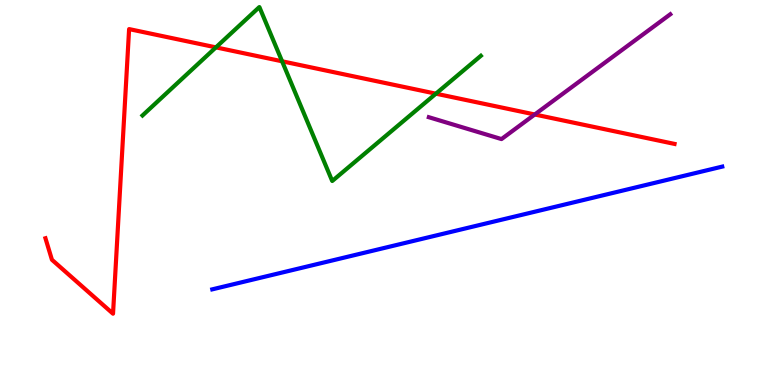[{'lines': ['blue', 'red'], 'intersections': []}, {'lines': ['green', 'red'], 'intersections': [{'x': 2.79, 'y': 8.77}, {'x': 3.64, 'y': 8.41}, {'x': 5.62, 'y': 7.57}]}, {'lines': ['purple', 'red'], 'intersections': [{'x': 6.9, 'y': 7.03}]}, {'lines': ['blue', 'green'], 'intersections': []}, {'lines': ['blue', 'purple'], 'intersections': []}, {'lines': ['green', 'purple'], 'intersections': []}]